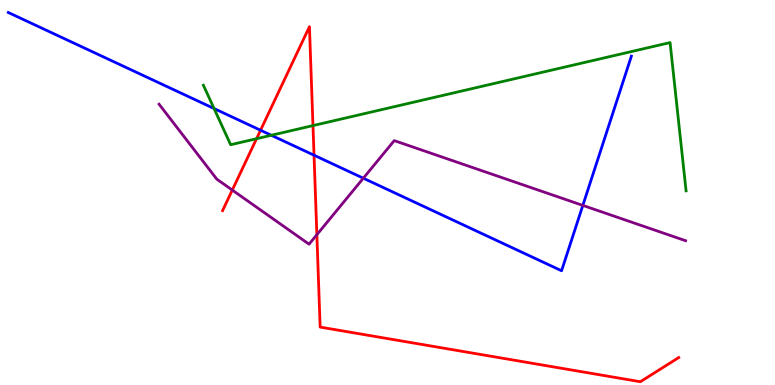[{'lines': ['blue', 'red'], 'intersections': [{'x': 3.36, 'y': 6.62}, {'x': 4.05, 'y': 5.97}]}, {'lines': ['green', 'red'], 'intersections': [{'x': 3.31, 'y': 6.4}, {'x': 4.04, 'y': 6.74}]}, {'lines': ['purple', 'red'], 'intersections': [{'x': 3.0, 'y': 5.06}, {'x': 4.09, 'y': 3.9}]}, {'lines': ['blue', 'green'], 'intersections': [{'x': 2.76, 'y': 7.18}, {'x': 3.5, 'y': 6.49}]}, {'lines': ['blue', 'purple'], 'intersections': [{'x': 4.69, 'y': 5.37}, {'x': 7.52, 'y': 4.66}]}, {'lines': ['green', 'purple'], 'intersections': []}]